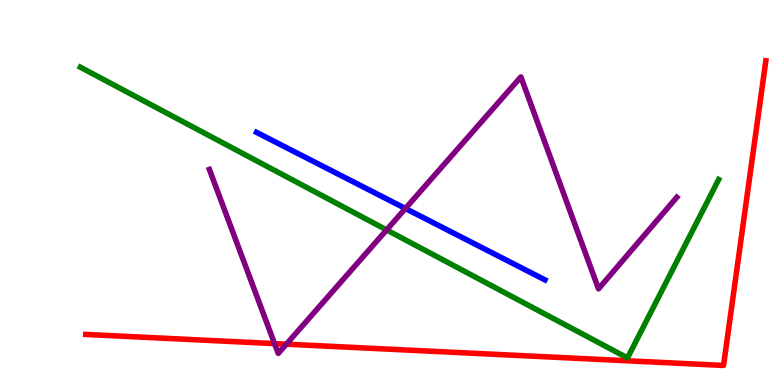[{'lines': ['blue', 'red'], 'intersections': []}, {'lines': ['green', 'red'], 'intersections': []}, {'lines': ['purple', 'red'], 'intersections': [{'x': 3.54, 'y': 1.07}, {'x': 3.69, 'y': 1.06}]}, {'lines': ['blue', 'green'], 'intersections': []}, {'lines': ['blue', 'purple'], 'intersections': [{'x': 5.23, 'y': 4.58}]}, {'lines': ['green', 'purple'], 'intersections': [{'x': 4.99, 'y': 4.03}]}]